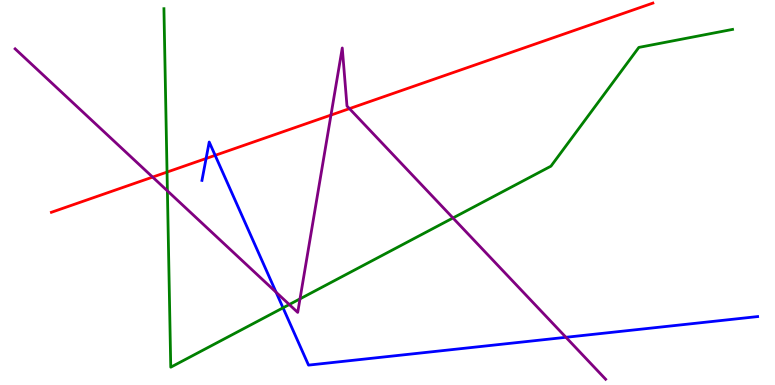[{'lines': ['blue', 'red'], 'intersections': [{'x': 2.66, 'y': 5.88}, {'x': 2.78, 'y': 5.96}]}, {'lines': ['green', 'red'], 'intersections': [{'x': 2.16, 'y': 5.53}]}, {'lines': ['purple', 'red'], 'intersections': [{'x': 1.97, 'y': 5.4}, {'x': 4.27, 'y': 7.01}, {'x': 4.51, 'y': 7.18}]}, {'lines': ['blue', 'green'], 'intersections': [{'x': 3.65, 'y': 2.0}]}, {'lines': ['blue', 'purple'], 'intersections': [{'x': 3.56, 'y': 2.41}, {'x': 7.3, 'y': 1.24}]}, {'lines': ['green', 'purple'], 'intersections': [{'x': 2.16, 'y': 5.04}, {'x': 3.73, 'y': 2.09}, {'x': 3.87, 'y': 2.24}, {'x': 5.84, 'y': 4.34}]}]